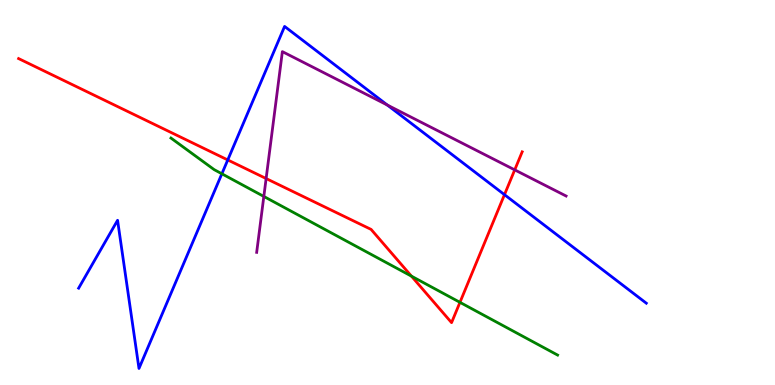[{'lines': ['blue', 'red'], 'intersections': [{'x': 2.94, 'y': 5.85}, {'x': 6.51, 'y': 4.94}]}, {'lines': ['green', 'red'], 'intersections': [{'x': 5.31, 'y': 2.83}, {'x': 5.93, 'y': 2.15}]}, {'lines': ['purple', 'red'], 'intersections': [{'x': 3.43, 'y': 5.36}, {'x': 6.64, 'y': 5.59}]}, {'lines': ['blue', 'green'], 'intersections': [{'x': 2.86, 'y': 5.49}]}, {'lines': ['blue', 'purple'], 'intersections': [{'x': 5.0, 'y': 7.27}]}, {'lines': ['green', 'purple'], 'intersections': [{'x': 3.4, 'y': 4.9}]}]